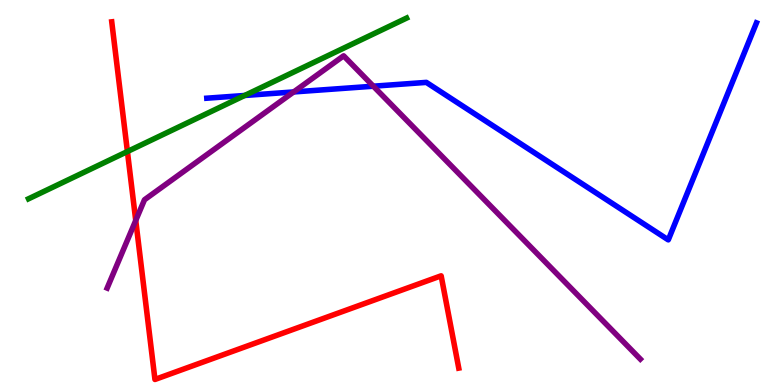[{'lines': ['blue', 'red'], 'intersections': []}, {'lines': ['green', 'red'], 'intersections': [{'x': 1.64, 'y': 6.06}]}, {'lines': ['purple', 'red'], 'intersections': [{'x': 1.75, 'y': 4.27}]}, {'lines': ['blue', 'green'], 'intersections': [{'x': 3.16, 'y': 7.52}]}, {'lines': ['blue', 'purple'], 'intersections': [{'x': 3.79, 'y': 7.61}, {'x': 4.82, 'y': 7.76}]}, {'lines': ['green', 'purple'], 'intersections': []}]